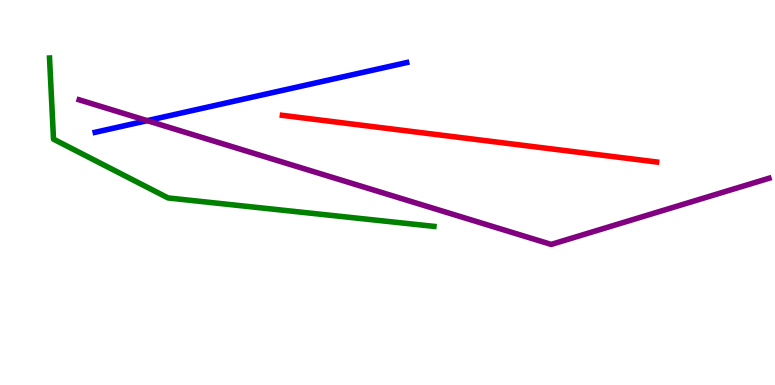[{'lines': ['blue', 'red'], 'intersections': []}, {'lines': ['green', 'red'], 'intersections': []}, {'lines': ['purple', 'red'], 'intersections': []}, {'lines': ['blue', 'green'], 'intersections': []}, {'lines': ['blue', 'purple'], 'intersections': [{'x': 1.9, 'y': 6.87}]}, {'lines': ['green', 'purple'], 'intersections': []}]